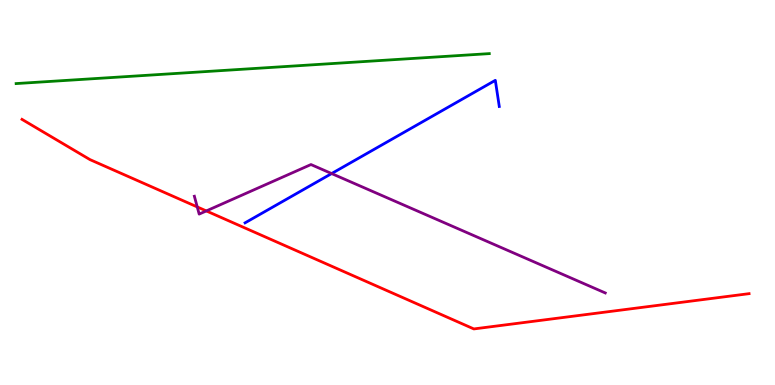[{'lines': ['blue', 'red'], 'intersections': []}, {'lines': ['green', 'red'], 'intersections': []}, {'lines': ['purple', 'red'], 'intersections': [{'x': 2.55, 'y': 4.63}, {'x': 2.66, 'y': 4.52}]}, {'lines': ['blue', 'green'], 'intersections': []}, {'lines': ['blue', 'purple'], 'intersections': [{'x': 4.28, 'y': 5.49}]}, {'lines': ['green', 'purple'], 'intersections': []}]